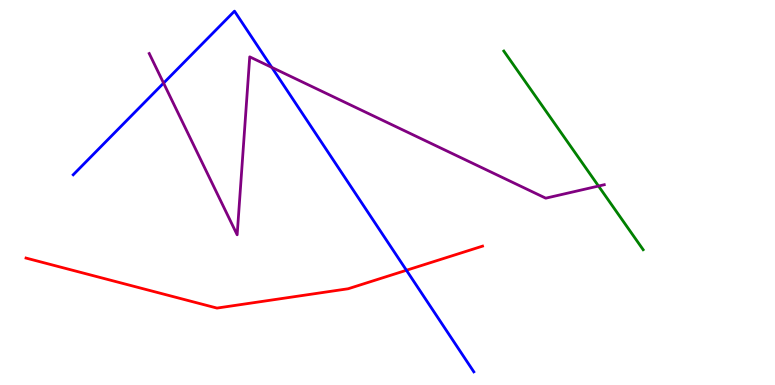[{'lines': ['blue', 'red'], 'intersections': [{'x': 5.24, 'y': 2.98}]}, {'lines': ['green', 'red'], 'intersections': []}, {'lines': ['purple', 'red'], 'intersections': []}, {'lines': ['blue', 'green'], 'intersections': []}, {'lines': ['blue', 'purple'], 'intersections': [{'x': 2.11, 'y': 7.84}, {'x': 3.51, 'y': 8.25}]}, {'lines': ['green', 'purple'], 'intersections': [{'x': 7.72, 'y': 5.17}]}]